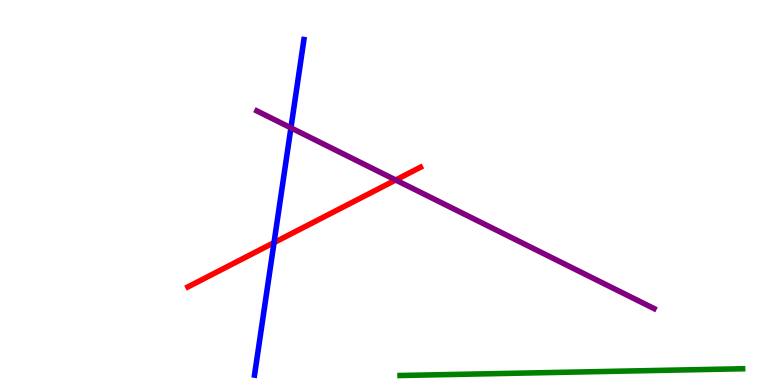[{'lines': ['blue', 'red'], 'intersections': [{'x': 3.54, 'y': 3.7}]}, {'lines': ['green', 'red'], 'intersections': []}, {'lines': ['purple', 'red'], 'intersections': [{'x': 5.11, 'y': 5.32}]}, {'lines': ['blue', 'green'], 'intersections': []}, {'lines': ['blue', 'purple'], 'intersections': [{'x': 3.75, 'y': 6.68}]}, {'lines': ['green', 'purple'], 'intersections': []}]